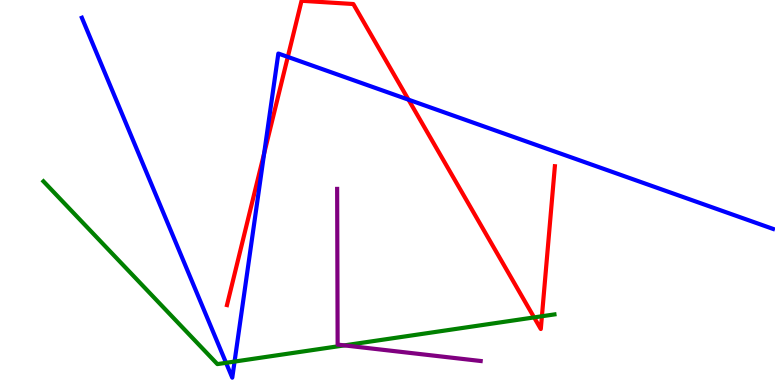[{'lines': ['blue', 'red'], 'intersections': [{'x': 3.41, 'y': 6.01}, {'x': 3.71, 'y': 8.52}, {'x': 5.27, 'y': 7.41}]}, {'lines': ['green', 'red'], 'intersections': [{'x': 6.89, 'y': 1.76}, {'x': 6.99, 'y': 1.79}]}, {'lines': ['purple', 'red'], 'intersections': []}, {'lines': ['blue', 'green'], 'intersections': [{'x': 2.92, 'y': 0.576}, {'x': 3.03, 'y': 0.609}]}, {'lines': ['blue', 'purple'], 'intersections': []}, {'lines': ['green', 'purple'], 'intersections': [{'x': 4.44, 'y': 1.03}]}]